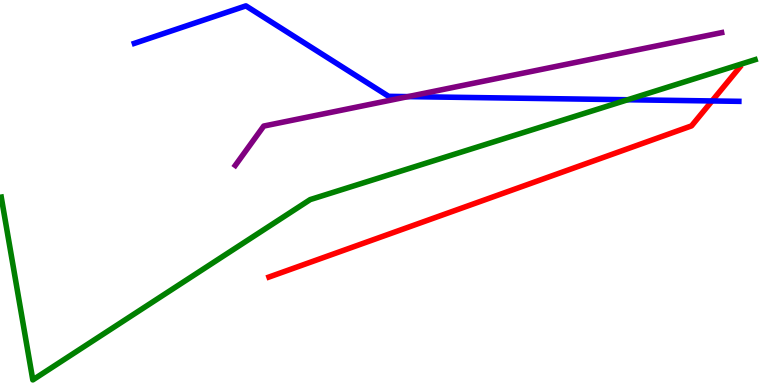[{'lines': ['blue', 'red'], 'intersections': [{'x': 9.19, 'y': 7.38}]}, {'lines': ['green', 'red'], 'intersections': []}, {'lines': ['purple', 'red'], 'intersections': []}, {'lines': ['blue', 'green'], 'intersections': [{'x': 8.1, 'y': 7.41}]}, {'lines': ['blue', 'purple'], 'intersections': [{'x': 5.27, 'y': 7.49}]}, {'lines': ['green', 'purple'], 'intersections': []}]